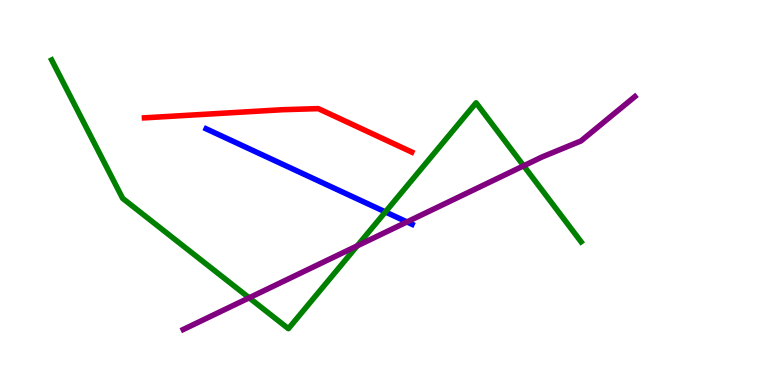[{'lines': ['blue', 'red'], 'intersections': []}, {'lines': ['green', 'red'], 'intersections': []}, {'lines': ['purple', 'red'], 'intersections': []}, {'lines': ['blue', 'green'], 'intersections': [{'x': 4.97, 'y': 4.5}]}, {'lines': ['blue', 'purple'], 'intersections': [{'x': 5.25, 'y': 4.24}]}, {'lines': ['green', 'purple'], 'intersections': [{'x': 3.21, 'y': 2.26}, {'x': 4.61, 'y': 3.61}, {'x': 6.76, 'y': 5.69}]}]